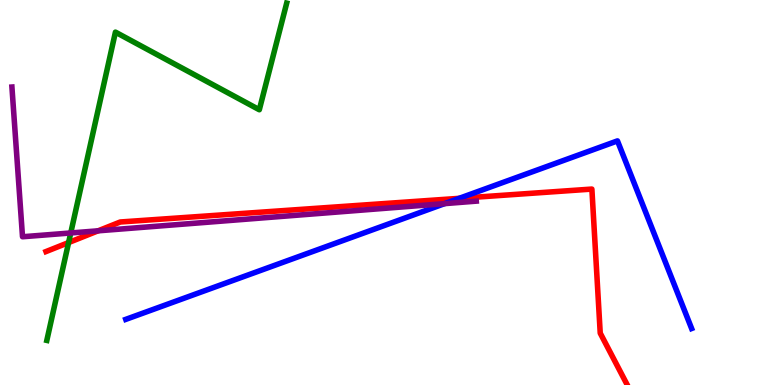[{'lines': ['blue', 'red'], 'intersections': [{'x': 5.93, 'y': 4.85}]}, {'lines': ['green', 'red'], 'intersections': [{'x': 0.885, 'y': 3.7}]}, {'lines': ['purple', 'red'], 'intersections': [{'x': 1.27, 'y': 4.0}]}, {'lines': ['blue', 'green'], 'intersections': []}, {'lines': ['blue', 'purple'], 'intersections': [{'x': 5.74, 'y': 4.71}]}, {'lines': ['green', 'purple'], 'intersections': [{'x': 0.913, 'y': 3.95}]}]